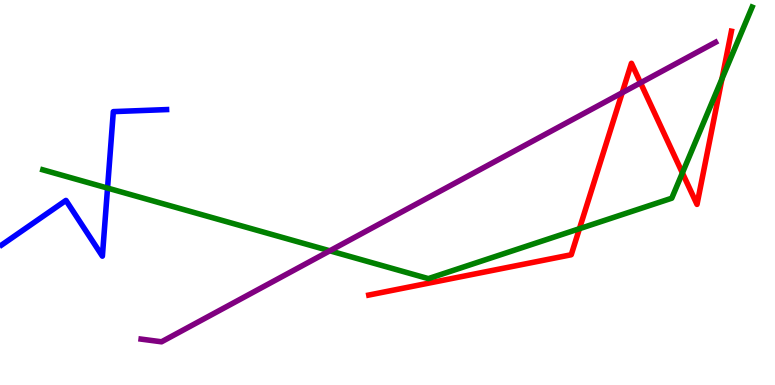[{'lines': ['blue', 'red'], 'intersections': []}, {'lines': ['green', 'red'], 'intersections': [{'x': 7.48, 'y': 4.06}, {'x': 8.81, 'y': 5.51}, {'x': 9.32, 'y': 7.95}]}, {'lines': ['purple', 'red'], 'intersections': [{'x': 8.03, 'y': 7.59}, {'x': 8.26, 'y': 7.85}]}, {'lines': ['blue', 'green'], 'intersections': [{'x': 1.39, 'y': 5.11}]}, {'lines': ['blue', 'purple'], 'intersections': []}, {'lines': ['green', 'purple'], 'intersections': [{'x': 4.26, 'y': 3.49}]}]